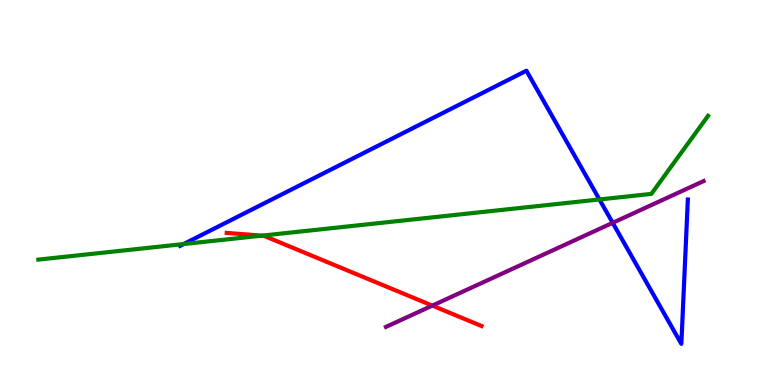[{'lines': ['blue', 'red'], 'intersections': []}, {'lines': ['green', 'red'], 'intersections': [{'x': 3.38, 'y': 3.88}]}, {'lines': ['purple', 'red'], 'intersections': [{'x': 5.58, 'y': 2.06}]}, {'lines': ['blue', 'green'], 'intersections': [{'x': 2.37, 'y': 3.66}, {'x': 7.73, 'y': 4.82}]}, {'lines': ['blue', 'purple'], 'intersections': [{'x': 7.91, 'y': 4.21}]}, {'lines': ['green', 'purple'], 'intersections': []}]